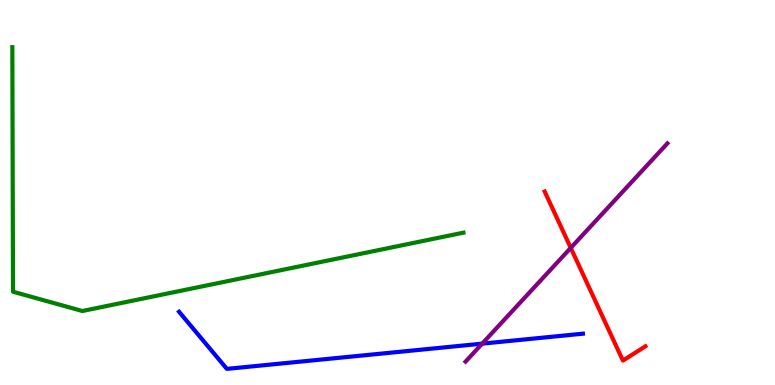[{'lines': ['blue', 'red'], 'intersections': []}, {'lines': ['green', 'red'], 'intersections': []}, {'lines': ['purple', 'red'], 'intersections': [{'x': 7.36, 'y': 3.56}]}, {'lines': ['blue', 'green'], 'intersections': []}, {'lines': ['blue', 'purple'], 'intersections': [{'x': 6.22, 'y': 1.07}]}, {'lines': ['green', 'purple'], 'intersections': []}]